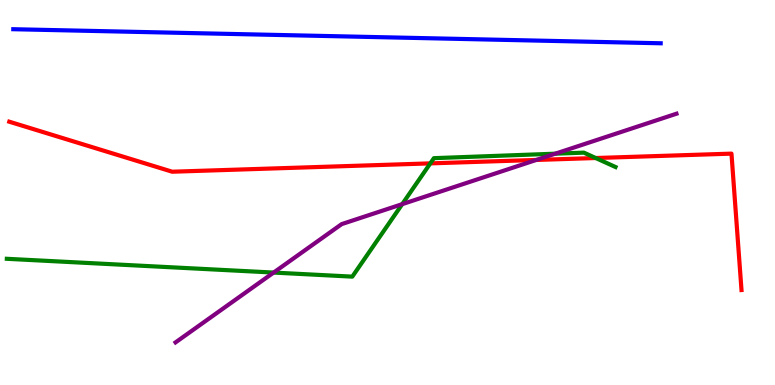[{'lines': ['blue', 'red'], 'intersections': []}, {'lines': ['green', 'red'], 'intersections': [{'x': 5.55, 'y': 5.76}, {'x': 7.69, 'y': 5.9}]}, {'lines': ['purple', 'red'], 'intersections': [{'x': 6.92, 'y': 5.85}]}, {'lines': ['blue', 'green'], 'intersections': []}, {'lines': ['blue', 'purple'], 'intersections': []}, {'lines': ['green', 'purple'], 'intersections': [{'x': 3.53, 'y': 2.92}, {'x': 5.19, 'y': 4.7}, {'x': 7.16, 'y': 6.01}]}]